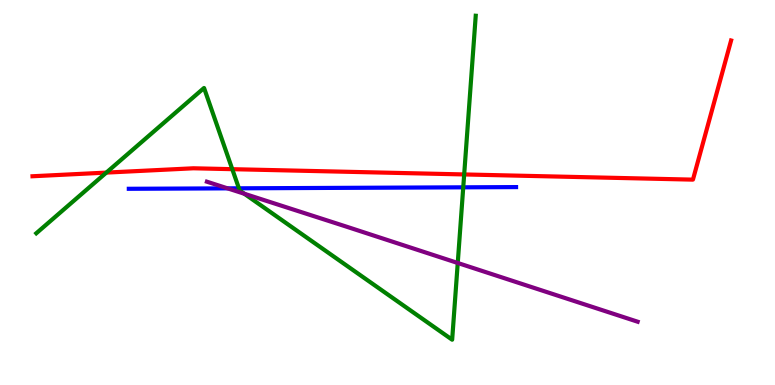[{'lines': ['blue', 'red'], 'intersections': []}, {'lines': ['green', 'red'], 'intersections': [{'x': 1.37, 'y': 5.52}, {'x': 3.0, 'y': 5.61}, {'x': 5.99, 'y': 5.47}]}, {'lines': ['purple', 'red'], 'intersections': []}, {'lines': ['blue', 'green'], 'intersections': [{'x': 3.08, 'y': 5.11}, {'x': 5.98, 'y': 5.13}]}, {'lines': ['blue', 'purple'], 'intersections': [{'x': 2.94, 'y': 5.11}]}, {'lines': ['green', 'purple'], 'intersections': [{'x': 3.15, 'y': 4.97}, {'x': 5.91, 'y': 3.17}]}]